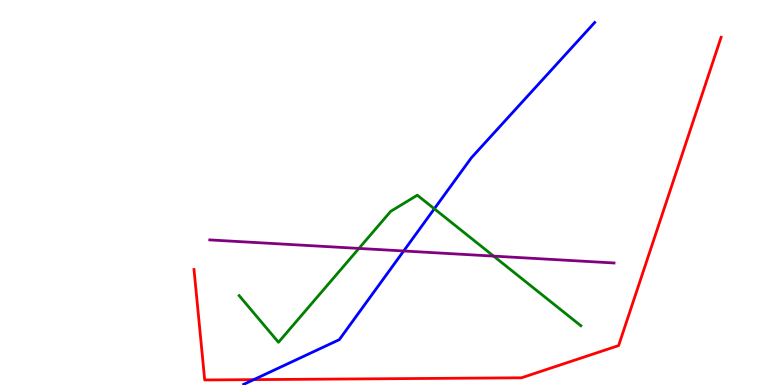[{'lines': ['blue', 'red'], 'intersections': [{'x': 3.27, 'y': 0.14}]}, {'lines': ['green', 'red'], 'intersections': []}, {'lines': ['purple', 'red'], 'intersections': []}, {'lines': ['blue', 'green'], 'intersections': [{'x': 5.6, 'y': 4.58}]}, {'lines': ['blue', 'purple'], 'intersections': [{'x': 5.21, 'y': 3.48}]}, {'lines': ['green', 'purple'], 'intersections': [{'x': 4.63, 'y': 3.55}, {'x': 6.37, 'y': 3.35}]}]